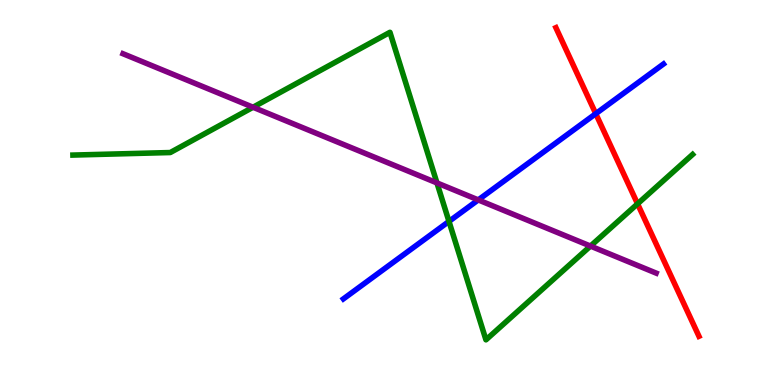[{'lines': ['blue', 'red'], 'intersections': [{'x': 7.69, 'y': 7.05}]}, {'lines': ['green', 'red'], 'intersections': [{'x': 8.23, 'y': 4.71}]}, {'lines': ['purple', 'red'], 'intersections': []}, {'lines': ['blue', 'green'], 'intersections': [{'x': 5.79, 'y': 4.25}]}, {'lines': ['blue', 'purple'], 'intersections': [{'x': 6.17, 'y': 4.81}]}, {'lines': ['green', 'purple'], 'intersections': [{'x': 3.26, 'y': 7.21}, {'x': 5.64, 'y': 5.25}, {'x': 7.62, 'y': 3.61}]}]